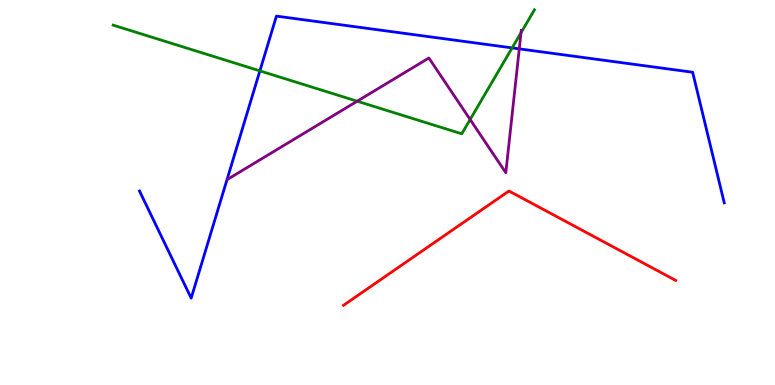[{'lines': ['blue', 'red'], 'intersections': []}, {'lines': ['green', 'red'], 'intersections': []}, {'lines': ['purple', 'red'], 'intersections': []}, {'lines': ['blue', 'green'], 'intersections': [{'x': 3.35, 'y': 8.16}, {'x': 6.61, 'y': 8.76}]}, {'lines': ['blue', 'purple'], 'intersections': [{'x': 6.7, 'y': 8.73}]}, {'lines': ['green', 'purple'], 'intersections': [{'x': 4.61, 'y': 7.37}, {'x': 6.07, 'y': 6.9}, {'x': 6.72, 'y': 9.15}]}]